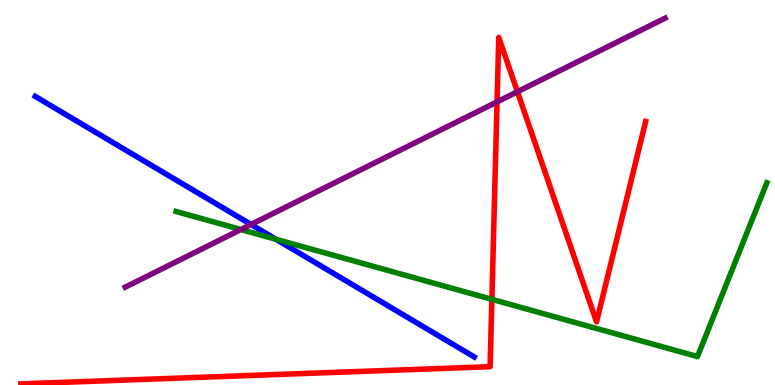[{'lines': ['blue', 'red'], 'intersections': []}, {'lines': ['green', 'red'], 'intersections': [{'x': 6.35, 'y': 2.22}]}, {'lines': ['purple', 'red'], 'intersections': [{'x': 6.41, 'y': 7.35}, {'x': 6.68, 'y': 7.62}]}, {'lines': ['blue', 'green'], 'intersections': [{'x': 3.56, 'y': 3.78}]}, {'lines': ['blue', 'purple'], 'intersections': [{'x': 3.24, 'y': 4.17}]}, {'lines': ['green', 'purple'], 'intersections': [{'x': 3.11, 'y': 4.04}]}]